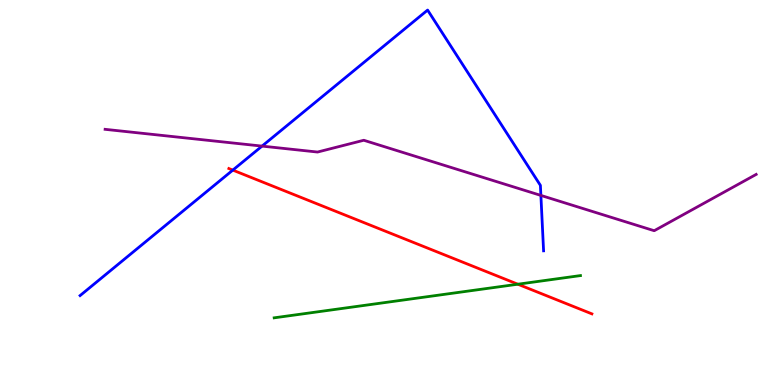[{'lines': ['blue', 'red'], 'intersections': [{'x': 3.0, 'y': 5.58}]}, {'lines': ['green', 'red'], 'intersections': [{'x': 6.68, 'y': 2.62}]}, {'lines': ['purple', 'red'], 'intersections': []}, {'lines': ['blue', 'green'], 'intersections': []}, {'lines': ['blue', 'purple'], 'intersections': [{'x': 3.38, 'y': 6.2}, {'x': 6.98, 'y': 4.92}]}, {'lines': ['green', 'purple'], 'intersections': []}]